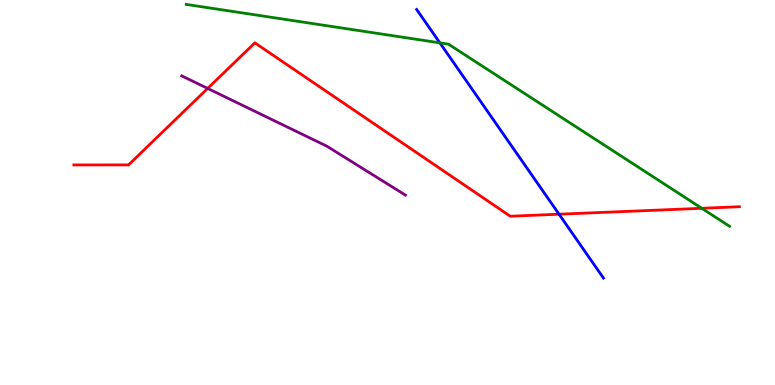[{'lines': ['blue', 'red'], 'intersections': [{'x': 7.21, 'y': 4.44}]}, {'lines': ['green', 'red'], 'intersections': [{'x': 9.06, 'y': 4.59}]}, {'lines': ['purple', 'red'], 'intersections': [{'x': 2.68, 'y': 7.7}]}, {'lines': ['blue', 'green'], 'intersections': [{'x': 5.68, 'y': 8.89}]}, {'lines': ['blue', 'purple'], 'intersections': []}, {'lines': ['green', 'purple'], 'intersections': []}]